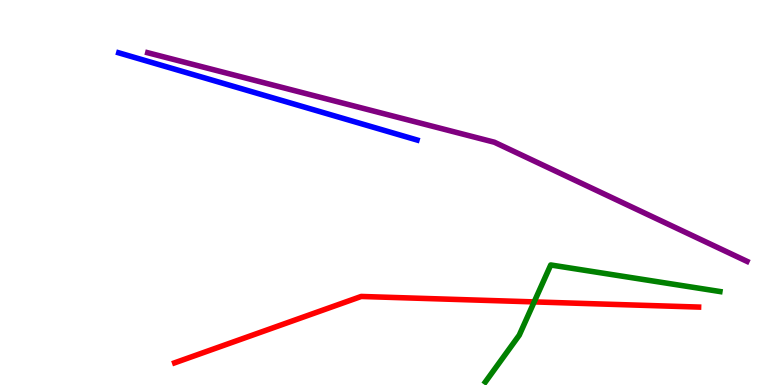[{'lines': ['blue', 'red'], 'intersections': []}, {'lines': ['green', 'red'], 'intersections': [{'x': 6.89, 'y': 2.16}]}, {'lines': ['purple', 'red'], 'intersections': []}, {'lines': ['blue', 'green'], 'intersections': []}, {'lines': ['blue', 'purple'], 'intersections': []}, {'lines': ['green', 'purple'], 'intersections': []}]